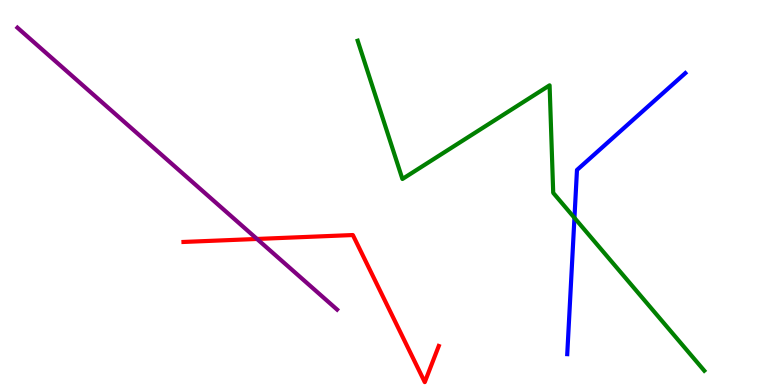[{'lines': ['blue', 'red'], 'intersections': []}, {'lines': ['green', 'red'], 'intersections': []}, {'lines': ['purple', 'red'], 'intersections': [{'x': 3.32, 'y': 3.79}]}, {'lines': ['blue', 'green'], 'intersections': [{'x': 7.41, 'y': 4.34}]}, {'lines': ['blue', 'purple'], 'intersections': []}, {'lines': ['green', 'purple'], 'intersections': []}]